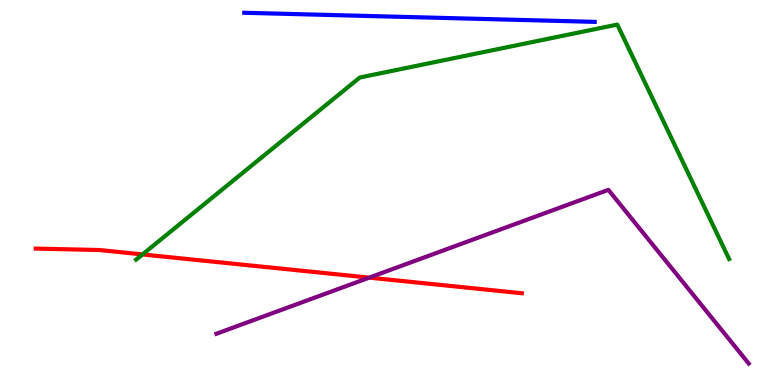[{'lines': ['blue', 'red'], 'intersections': []}, {'lines': ['green', 'red'], 'intersections': [{'x': 1.84, 'y': 3.39}]}, {'lines': ['purple', 'red'], 'intersections': [{'x': 4.76, 'y': 2.79}]}, {'lines': ['blue', 'green'], 'intersections': []}, {'lines': ['blue', 'purple'], 'intersections': []}, {'lines': ['green', 'purple'], 'intersections': []}]